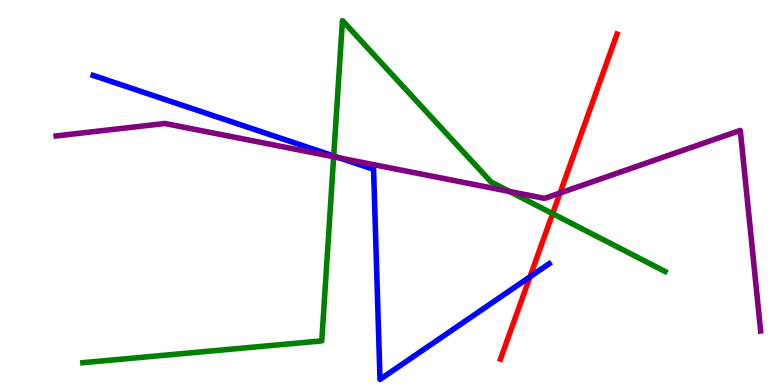[{'lines': ['blue', 'red'], 'intersections': [{'x': 6.84, 'y': 2.81}]}, {'lines': ['green', 'red'], 'intersections': [{'x': 7.13, 'y': 4.45}]}, {'lines': ['purple', 'red'], 'intersections': [{'x': 7.23, 'y': 4.99}]}, {'lines': ['blue', 'green'], 'intersections': [{'x': 4.31, 'y': 5.95}]}, {'lines': ['blue', 'purple'], 'intersections': [{'x': 4.38, 'y': 5.9}]}, {'lines': ['green', 'purple'], 'intersections': [{'x': 4.31, 'y': 5.93}, {'x': 6.57, 'y': 5.03}]}]